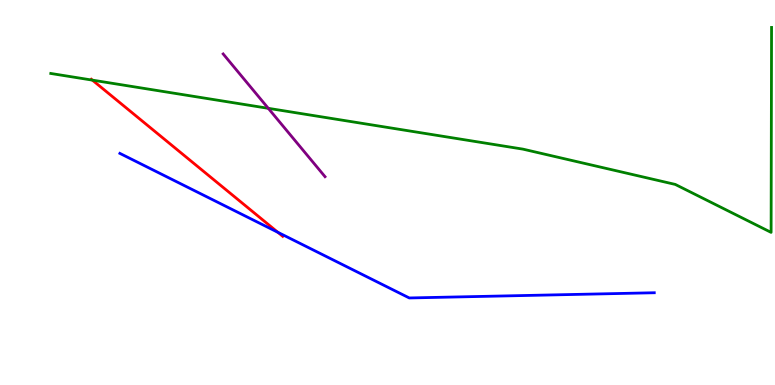[{'lines': ['blue', 'red'], 'intersections': [{'x': 3.58, 'y': 3.97}]}, {'lines': ['green', 'red'], 'intersections': [{'x': 1.19, 'y': 7.92}]}, {'lines': ['purple', 'red'], 'intersections': []}, {'lines': ['blue', 'green'], 'intersections': []}, {'lines': ['blue', 'purple'], 'intersections': []}, {'lines': ['green', 'purple'], 'intersections': [{'x': 3.46, 'y': 7.19}]}]